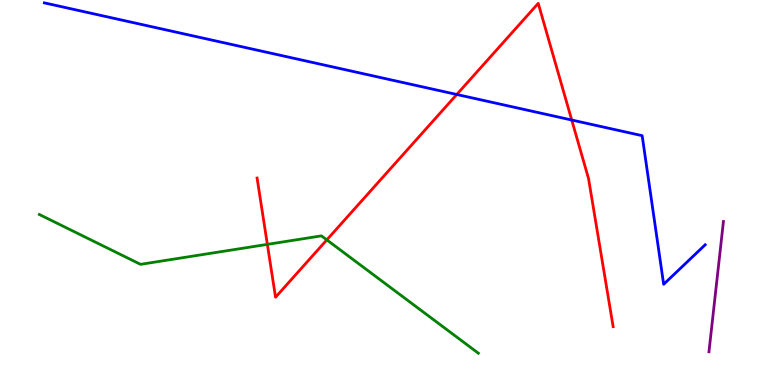[{'lines': ['blue', 'red'], 'intersections': [{'x': 5.89, 'y': 7.55}, {'x': 7.38, 'y': 6.88}]}, {'lines': ['green', 'red'], 'intersections': [{'x': 3.45, 'y': 3.65}, {'x': 4.22, 'y': 3.77}]}, {'lines': ['purple', 'red'], 'intersections': []}, {'lines': ['blue', 'green'], 'intersections': []}, {'lines': ['blue', 'purple'], 'intersections': []}, {'lines': ['green', 'purple'], 'intersections': []}]